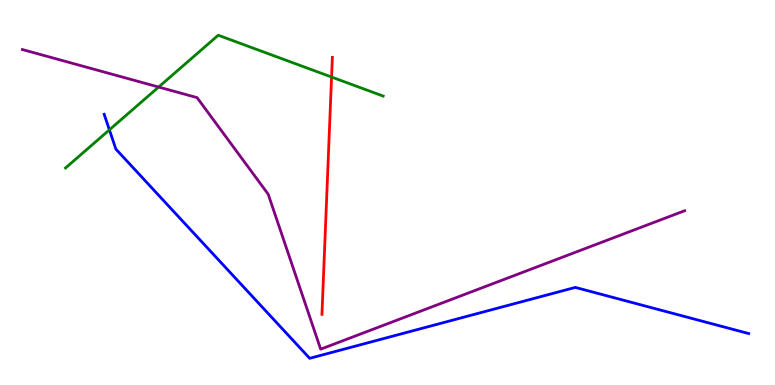[{'lines': ['blue', 'red'], 'intersections': []}, {'lines': ['green', 'red'], 'intersections': [{'x': 4.28, 'y': 8.0}]}, {'lines': ['purple', 'red'], 'intersections': []}, {'lines': ['blue', 'green'], 'intersections': [{'x': 1.41, 'y': 6.63}]}, {'lines': ['blue', 'purple'], 'intersections': []}, {'lines': ['green', 'purple'], 'intersections': [{'x': 2.05, 'y': 7.74}]}]